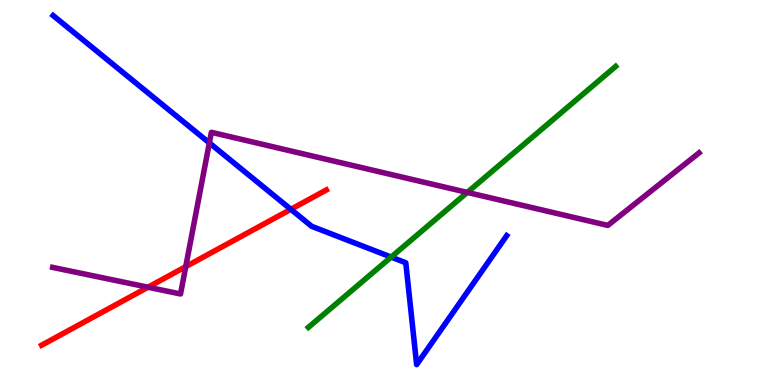[{'lines': ['blue', 'red'], 'intersections': [{'x': 3.75, 'y': 4.56}]}, {'lines': ['green', 'red'], 'intersections': []}, {'lines': ['purple', 'red'], 'intersections': [{'x': 1.91, 'y': 2.54}, {'x': 2.4, 'y': 3.07}]}, {'lines': ['blue', 'green'], 'intersections': [{'x': 5.05, 'y': 3.32}]}, {'lines': ['blue', 'purple'], 'intersections': [{'x': 2.7, 'y': 6.29}]}, {'lines': ['green', 'purple'], 'intersections': [{'x': 6.03, 'y': 5.0}]}]